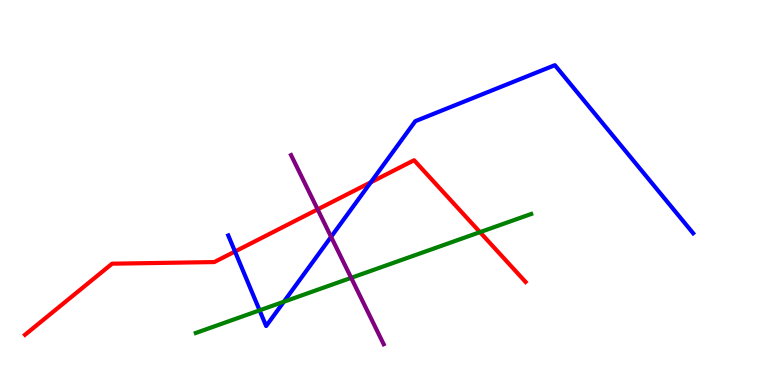[{'lines': ['blue', 'red'], 'intersections': [{'x': 3.03, 'y': 3.47}, {'x': 4.78, 'y': 5.27}]}, {'lines': ['green', 'red'], 'intersections': [{'x': 6.19, 'y': 3.97}]}, {'lines': ['purple', 'red'], 'intersections': [{'x': 4.1, 'y': 4.56}]}, {'lines': ['blue', 'green'], 'intersections': [{'x': 3.35, 'y': 1.94}, {'x': 3.66, 'y': 2.16}]}, {'lines': ['blue', 'purple'], 'intersections': [{'x': 4.27, 'y': 3.85}]}, {'lines': ['green', 'purple'], 'intersections': [{'x': 4.53, 'y': 2.78}]}]